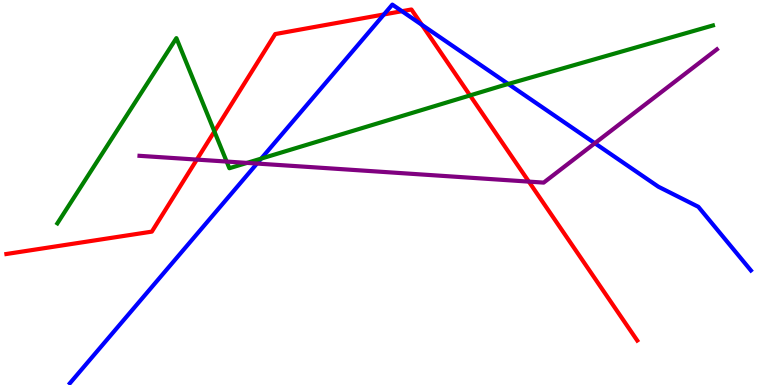[{'lines': ['blue', 'red'], 'intersections': [{'x': 4.95, 'y': 9.62}, {'x': 5.19, 'y': 9.71}, {'x': 5.44, 'y': 9.35}]}, {'lines': ['green', 'red'], 'intersections': [{'x': 2.77, 'y': 6.59}, {'x': 6.06, 'y': 7.52}]}, {'lines': ['purple', 'red'], 'intersections': [{'x': 2.54, 'y': 5.85}, {'x': 6.82, 'y': 5.28}]}, {'lines': ['blue', 'green'], 'intersections': [{'x': 3.37, 'y': 5.88}, {'x': 6.56, 'y': 7.82}]}, {'lines': ['blue', 'purple'], 'intersections': [{'x': 3.32, 'y': 5.75}, {'x': 7.68, 'y': 6.28}]}, {'lines': ['green', 'purple'], 'intersections': [{'x': 2.92, 'y': 5.8}, {'x': 3.19, 'y': 5.77}]}]